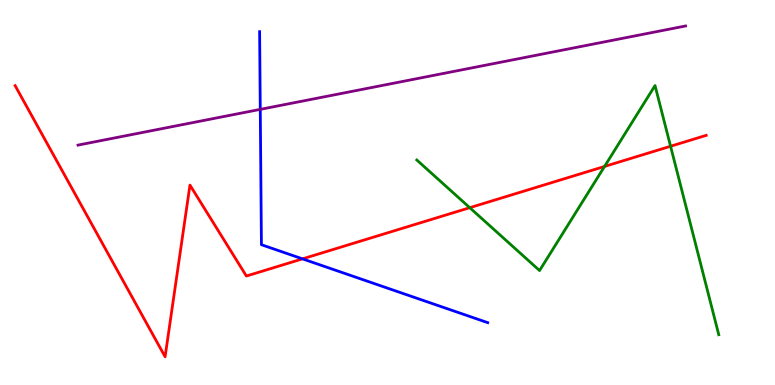[{'lines': ['blue', 'red'], 'intersections': [{'x': 3.9, 'y': 3.28}]}, {'lines': ['green', 'red'], 'intersections': [{'x': 6.06, 'y': 4.61}, {'x': 7.8, 'y': 5.68}, {'x': 8.65, 'y': 6.2}]}, {'lines': ['purple', 'red'], 'intersections': []}, {'lines': ['blue', 'green'], 'intersections': []}, {'lines': ['blue', 'purple'], 'intersections': [{'x': 3.36, 'y': 7.16}]}, {'lines': ['green', 'purple'], 'intersections': []}]